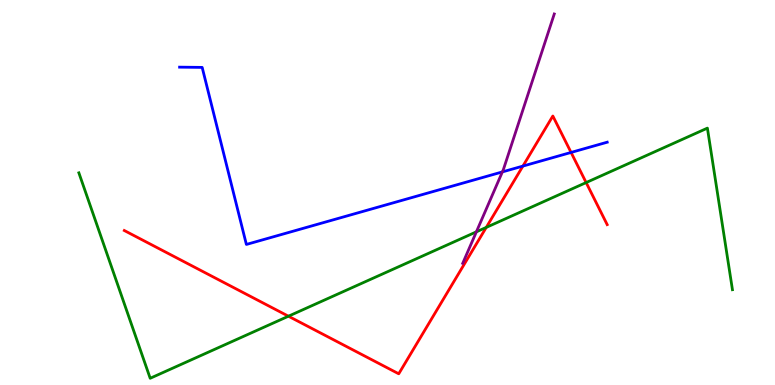[{'lines': ['blue', 'red'], 'intersections': [{'x': 6.75, 'y': 5.69}, {'x': 7.37, 'y': 6.04}]}, {'lines': ['green', 'red'], 'intersections': [{'x': 3.72, 'y': 1.79}, {'x': 6.27, 'y': 4.09}, {'x': 7.56, 'y': 5.26}]}, {'lines': ['purple', 'red'], 'intersections': []}, {'lines': ['blue', 'green'], 'intersections': []}, {'lines': ['blue', 'purple'], 'intersections': [{'x': 6.48, 'y': 5.53}]}, {'lines': ['green', 'purple'], 'intersections': [{'x': 6.15, 'y': 3.98}]}]